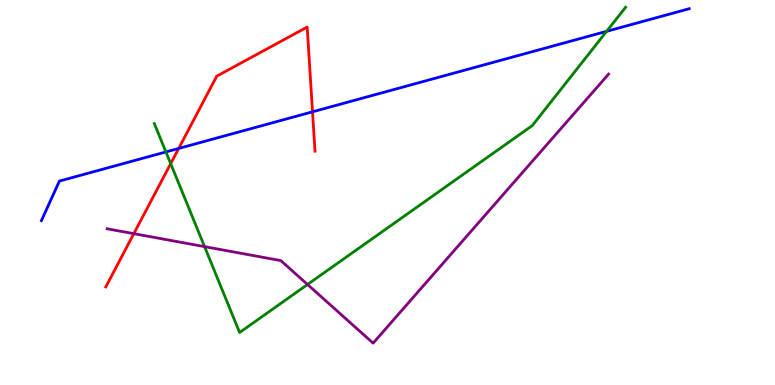[{'lines': ['blue', 'red'], 'intersections': [{'x': 2.31, 'y': 6.14}, {'x': 4.03, 'y': 7.1}]}, {'lines': ['green', 'red'], 'intersections': [{'x': 2.2, 'y': 5.75}]}, {'lines': ['purple', 'red'], 'intersections': [{'x': 1.73, 'y': 3.93}]}, {'lines': ['blue', 'green'], 'intersections': [{'x': 2.14, 'y': 6.05}, {'x': 7.83, 'y': 9.19}]}, {'lines': ['blue', 'purple'], 'intersections': []}, {'lines': ['green', 'purple'], 'intersections': [{'x': 2.64, 'y': 3.59}, {'x': 3.97, 'y': 2.61}]}]